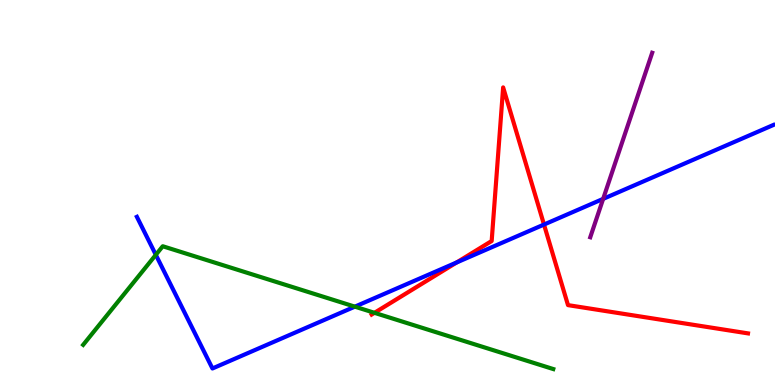[{'lines': ['blue', 'red'], 'intersections': [{'x': 5.89, 'y': 3.18}, {'x': 7.02, 'y': 4.17}]}, {'lines': ['green', 'red'], 'intersections': [{'x': 4.83, 'y': 1.87}]}, {'lines': ['purple', 'red'], 'intersections': []}, {'lines': ['blue', 'green'], 'intersections': [{'x': 2.01, 'y': 3.38}, {'x': 4.58, 'y': 2.03}]}, {'lines': ['blue', 'purple'], 'intersections': [{'x': 7.78, 'y': 4.83}]}, {'lines': ['green', 'purple'], 'intersections': []}]